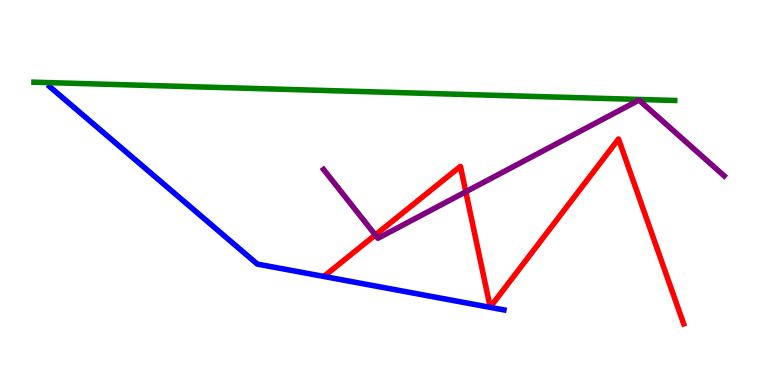[{'lines': ['blue', 'red'], 'intersections': []}, {'lines': ['green', 'red'], 'intersections': []}, {'lines': ['purple', 'red'], 'intersections': [{'x': 4.84, 'y': 3.9}, {'x': 6.01, 'y': 5.02}]}, {'lines': ['blue', 'green'], 'intersections': []}, {'lines': ['blue', 'purple'], 'intersections': []}, {'lines': ['green', 'purple'], 'intersections': []}]